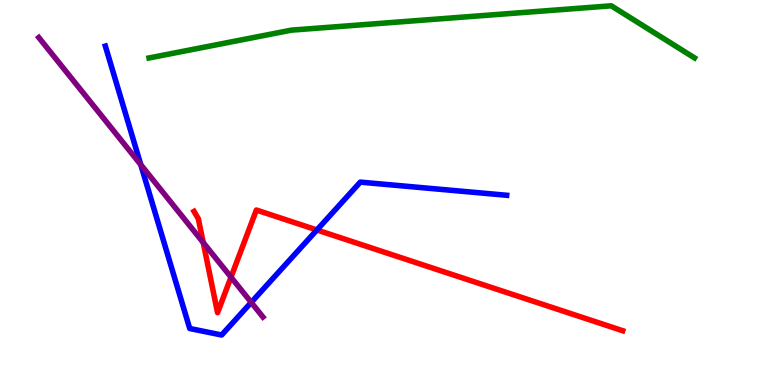[{'lines': ['blue', 'red'], 'intersections': [{'x': 4.09, 'y': 4.03}]}, {'lines': ['green', 'red'], 'intersections': []}, {'lines': ['purple', 'red'], 'intersections': [{'x': 2.62, 'y': 3.7}, {'x': 2.98, 'y': 2.8}]}, {'lines': ['blue', 'green'], 'intersections': []}, {'lines': ['blue', 'purple'], 'intersections': [{'x': 1.82, 'y': 5.72}, {'x': 3.24, 'y': 2.15}]}, {'lines': ['green', 'purple'], 'intersections': []}]